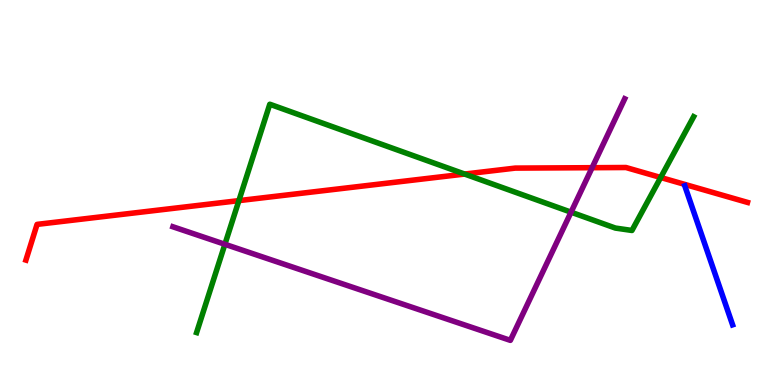[{'lines': ['blue', 'red'], 'intersections': []}, {'lines': ['green', 'red'], 'intersections': [{'x': 3.08, 'y': 4.79}, {'x': 6.0, 'y': 5.48}, {'x': 8.52, 'y': 5.39}]}, {'lines': ['purple', 'red'], 'intersections': [{'x': 7.64, 'y': 5.64}]}, {'lines': ['blue', 'green'], 'intersections': []}, {'lines': ['blue', 'purple'], 'intersections': []}, {'lines': ['green', 'purple'], 'intersections': [{'x': 2.9, 'y': 3.66}, {'x': 7.37, 'y': 4.49}]}]